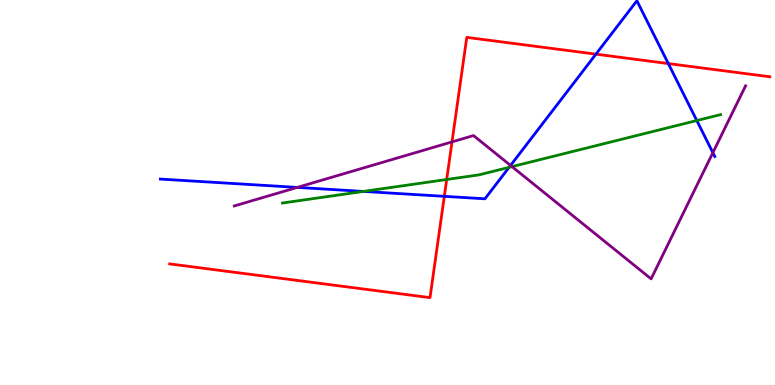[{'lines': ['blue', 'red'], 'intersections': [{'x': 5.73, 'y': 4.9}, {'x': 7.69, 'y': 8.59}, {'x': 8.62, 'y': 8.35}]}, {'lines': ['green', 'red'], 'intersections': [{'x': 5.76, 'y': 5.34}]}, {'lines': ['purple', 'red'], 'intersections': [{'x': 5.83, 'y': 6.31}]}, {'lines': ['blue', 'green'], 'intersections': [{'x': 4.69, 'y': 5.03}, {'x': 6.57, 'y': 5.65}, {'x': 8.99, 'y': 6.87}]}, {'lines': ['blue', 'purple'], 'intersections': [{'x': 3.84, 'y': 5.13}, {'x': 6.59, 'y': 5.7}, {'x': 9.2, 'y': 6.03}]}, {'lines': ['green', 'purple'], 'intersections': [{'x': 6.61, 'y': 5.67}]}]